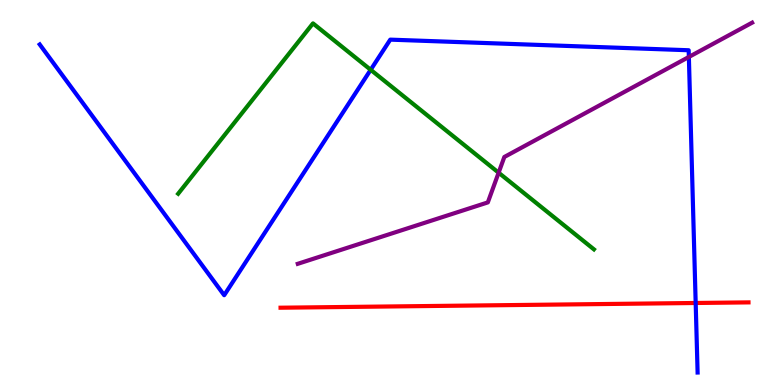[{'lines': ['blue', 'red'], 'intersections': [{'x': 8.98, 'y': 2.13}]}, {'lines': ['green', 'red'], 'intersections': []}, {'lines': ['purple', 'red'], 'intersections': []}, {'lines': ['blue', 'green'], 'intersections': [{'x': 4.78, 'y': 8.19}]}, {'lines': ['blue', 'purple'], 'intersections': [{'x': 8.89, 'y': 8.52}]}, {'lines': ['green', 'purple'], 'intersections': [{'x': 6.43, 'y': 5.51}]}]